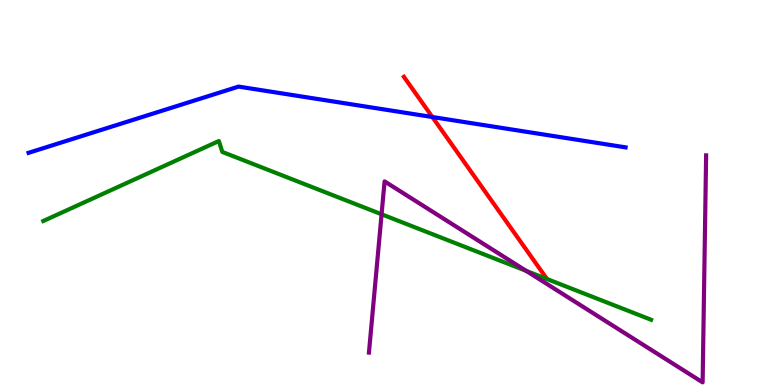[{'lines': ['blue', 'red'], 'intersections': [{'x': 5.58, 'y': 6.96}]}, {'lines': ['green', 'red'], 'intersections': []}, {'lines': ['purple', 'red'], 'intersections': []}, {'lines': ['blue', 'green'], 'intersections': []}, {'lines': ['blue', 'purple'], 'intersections': []}, {'lines': ['green', 'purple'], 'intersections': [{'x': 4.92, 'y': 4.43}, {'x': 6.79, 'y': 2.96}]}]